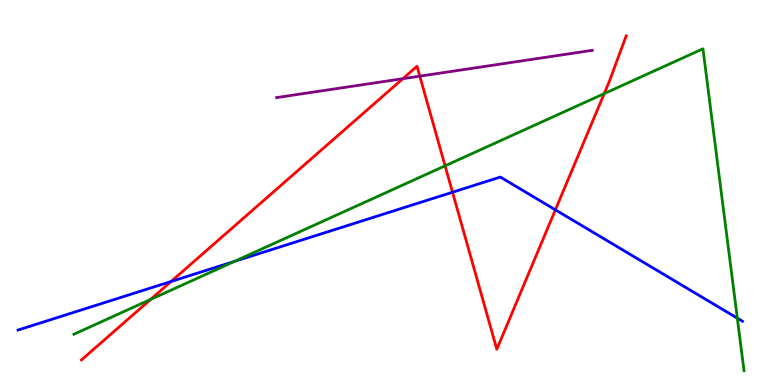[{'lines': ['blue', 'red'], 'intersections': [{'x': 2.21, 'y': 2.69}, {'x': 5.84, 'y': 5.01}, {'x': 7.17, 'y': 4.55}]}, {'lines': ['green', 'red'], 'intersections': [{'x': 1.94, 'y': 2.22}, {'x': 5.74, 'y': 5.69}, {'x': 7.8, 'y': 7.57}]}, {'lines': ['purple', 'red'], 'intersections': [{'x': 5.2, 'y': 7.96}, {'x': 5.42, 'y': 8.02}]}, {'lines': ['blue', 'green'], 'intersections': [{'x': 3.02, 'y': 3.21}, {'x': 9.51, 'y': 1.74}]}, {'lines': ['blue', 'purple'], 'intersections': []}, {'lines': ['green', 'purple'], 'intersections': []}]